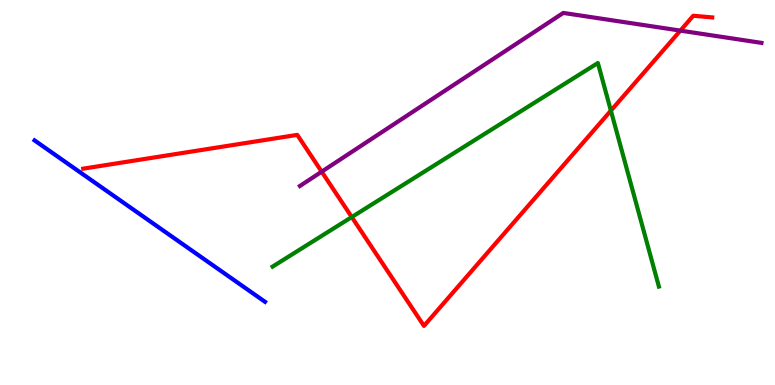[{'lines': ['blue', 'red'], 'intersections': []}, {'lines': ['green', 'red'], 'intersections': [{'x': 4.54, 'y': 4.36}, {'x': 7.88, 'y': 7.13}]}, {'lines': ['purple', 'red'], 'intersections': [{'x': 4.15, 'y': 5.54}, {'x': 8.78, 'y': 9.2}]}, {'lines': ['blue', 'green'], 'intersections': []}, {'lines': ['blue', 'purple'], 'intersections': []}, {'lines': ['green', 'purple'], 'intersections': []}]